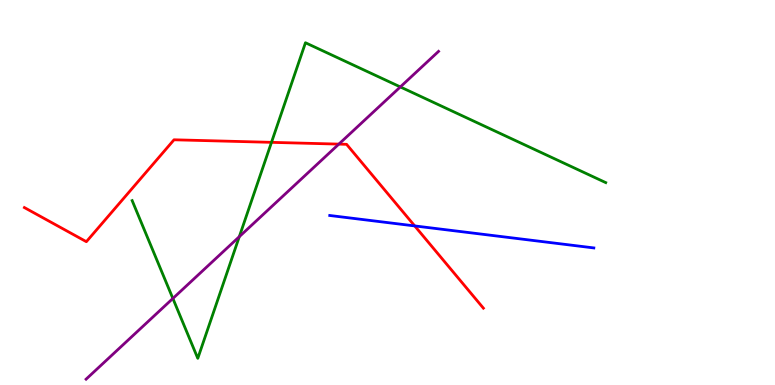[{'lines': ['blue', 'red'], 'intersections': [{'x': 5.35, 'y': 4.13}]}, {'lines': ['green', 'red'], 'intersections': [{'x': 3.5, 'y': 6.3}]}, {'lines': ['purple', 'red'], 'intersections': [{'x': 4.37, 'y': 6.26}]}, {'lines': ['blue', 'green'], 'intersections': []}, {'lines': ['blue', 'purple'], 'intersections': []}, {'lines': ['green', 'purple'], 'intersections': [{'x': 2.23, 'y': 2.25}, {'x': 3.09, 'y': 3.85}, {'x': 5.17, 'y': 7.74}]}]